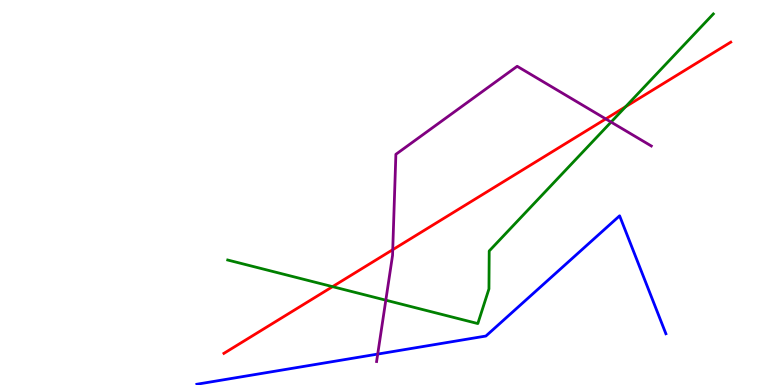[{'lines': ['blue', 'red'], 'intersections': []}, {'lines': ['green', 'red'], 'intersections': [{'x': 4.29, 'y': 2.55}, {'x': 8.07, 'y': 7.23}]}, {'lines': ['purple', 'red'], 'intersections': [{'x': 5.07, 'y': 3.51}, {'x': 7.82, 'y': 6.91}]}, {'lines': ['blue', 'green'], 'intersections': []}, {'lines': ['blue', 'purple'], 'intersections': [{'x': 4.87, 'y': 0.803}]}, {'lines': ['green', 'purple'], 'intersections': [{'x': 4.98, 'y': 2.2}, {'x': 7.88, 'y': 6.83}]}]